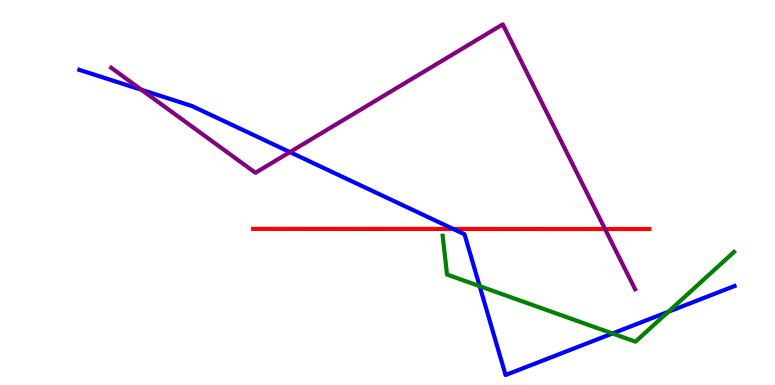[{'lines': ['blue', 'red'], 'intersections': [{'x': 5.85, 'y': 4.05}]}, {'lines': ['green', 'red'], 'intersections': []}, {'lines': ['purple', 'red'], 'intersections': [{'x': 7.81, 'y': 4.05}]}, {'lines': ['blue', 'green'], 'intersections': [{'x': 6.19, 'y': 2.57}, {'x': 7.9, 'y': 1.34}, {'x': 8.62, 'y': 1.9}]}, {'lines': ['blue', 'purple'], 'intersections': [{'x': 1.83, 'y': 7.67}, {'x': 3.74, 'y': 6.05}]}, {'lines': ['green', 'purple'], 'intersections': []}]